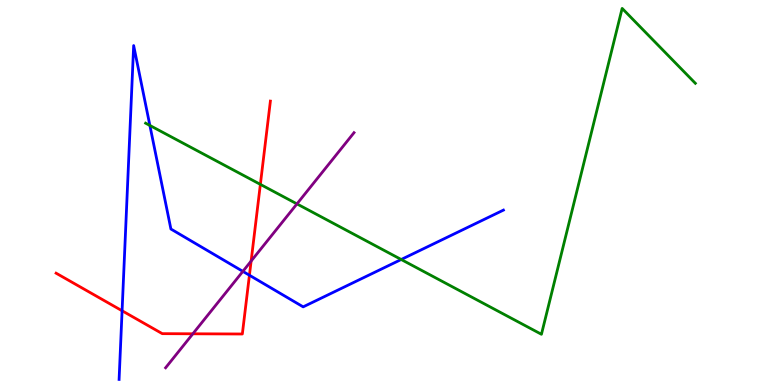[{'lines': ['blue', 'red'], 'intersections': [{'x': 1.58, 'y': 1.93}, {'x': 3.22, 'y': 2.85}]}, {'lines': ['green', 'red'], 'intersections': [{'x': 3.36, 'y': 5.21}]}, {'lines': ['purple', 'red'], 'intersections': [{'x': 2.49, 'y': 1.33}, {'x': 3.24, 'y': 3.22}]}, {'lines': ['blue', 'green'], 'intersections': [{'x': 1.93, 'y': 6.74}, {'x': 5.18, 'y': 3.26}]}, {'lines': ['blue', 'purple'], 'intersections': [{'x': 3.13, 'y': 2.95}]}, {'lines': ['green', 'purple'], 'intersections': [{'x': 3.83, 'y': 4.7}]}]